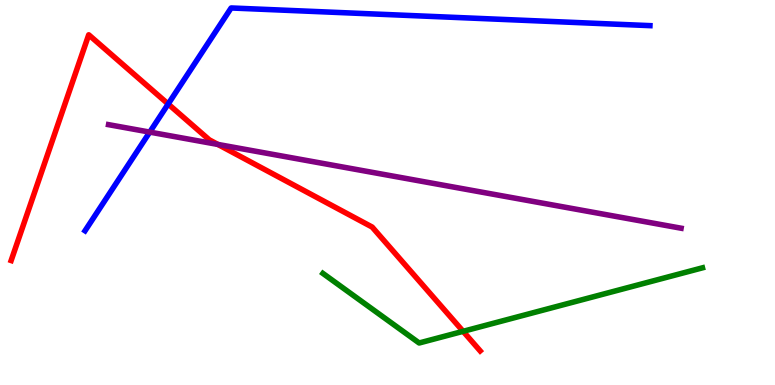[{'lines': ['blue', 'red'], 'intersections': [{'x': 2.17, 'y': 7.3}]}, {'lines': ['green', 'red'], 'intersections': [{'x': 5.98, 'y': 1.39}]}, {'lines': ['purple', 'red'], 'intersections': [{'x': 2.81, 'y': 6.25}]}, {'lines': ['blue', 'green'], 'intersections': []}, {'lines': ['blue', 'purple'], 'intersections': [{'x': 1.93, 'y': 6.57}]}, {'lines': ['green', 'purple'], 'intersections': []}]